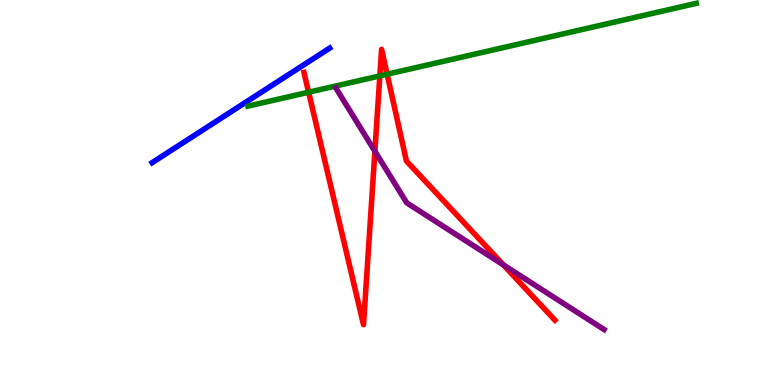[{'lines': ['blue', 'red'], 'intersections': []}, {'lines': ['green', 'red'], 'intersections': [{'x': 3.98, 'y': 7.6}, {'x': 4.9, 'y': 8.03}, {'x': 4.99, 'y': 8.07}]}, {'lines': ['purple', 'red'], 'intersections': [{'x': 4.84, 'y': 6.07}, {'x': 6.5, 'y': 3.12}]}, {'lines': ['blue', 'green'], 'intersections': []}, {'lines': ['blue', 'purple'], 'intersections': []}, {'lines': ['green', 'purple'], 'intersections': []}]